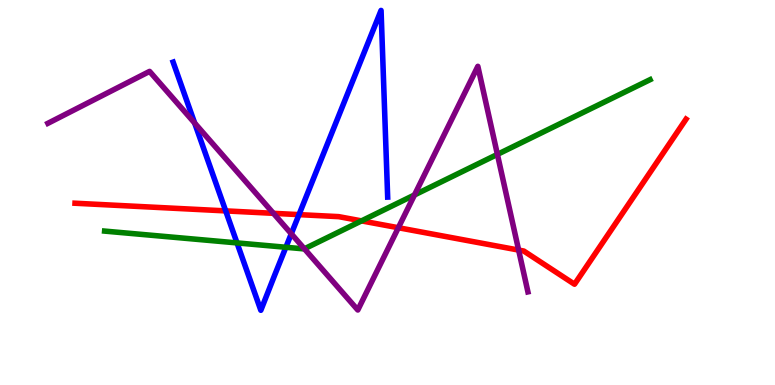[{'lines': ['blue', 'red'], 'intersections': [{'x': 2.91, 'y': 4.52}, {'x': 3.86, 'y': 4.43}]}, {'lines': ['green', 'red'], 'intersections': [{'x': 4.66, 'y': 4.26}]}, {'lines': ['purple', 'red'], 'intersections': [{'x': 3.53, 'y': 4.46}, {'x': 5.14, 'y': 4.09}, {'x': 6.69, 'y': 3.5}]}, {'lines': ['blue', 'green'], 'intersections': [{'x': 3.06, 'y': 3.69}, {'x': 3.69, 'y': 3.58}]}, {'lines': ['blue', 'purple'], 'intersections': [{'x': 2.51, 'y': 6.8}, {'x': 3.76, 'y': 3.93}]}, {'lines': ['green', 'purple'], 'intersections': [{'x': 3.93, 'y': 3.54}, {'x': 5.35, 'y': 4.94}, {'x': 6.42, 'y': 5.99}]}]